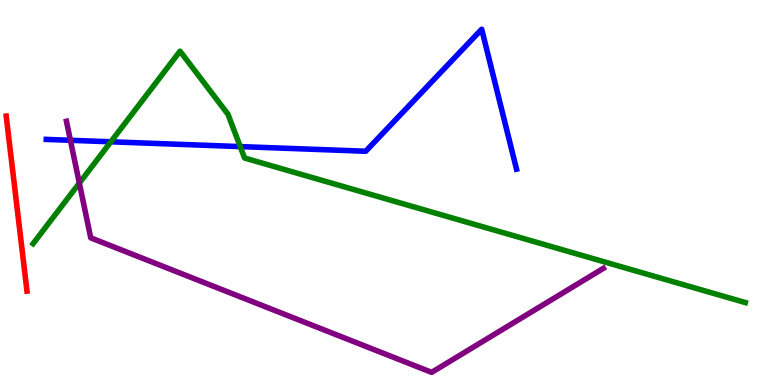[{'lines': ['blue', 'red'], 'intersections': []}, {'lines': ['green', 'red'], 'intersections': []}, {'lines': ['purple', 'red'], 'intersections': []}, {'lines': ['blue', 'green'], 'intersections': [{'x': 1.43, 'y': 6.32}, {'x': 3.1, 'y': 6.19}]}, {'lines': ['blue', 'purple'], 'intersections': [{'x': 0.909, 'y': 6.36}]}, {'lines': ['green', 'purple'], 'intersections': [{'x': 1.02, 'y': 5.24}]}]